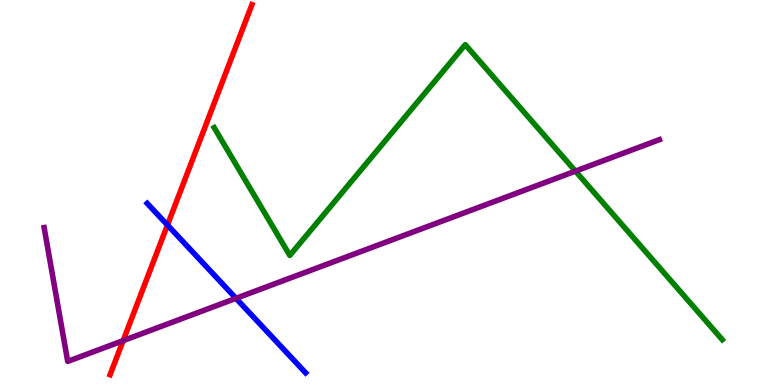[{'lines': ['blue', 'red'], 'intersections': [{'x': 2.16, 'y': 4.16}]}, {'lines': ['green', 'red'], 'intersections': []}, {'lines': ['purple', 'red'], 'intersections': [{'x': 1.59, 'y': 1.15}]}, {'lines': ['blue', 'green'], 'intersections': []}, {'lines': ['blue', 'purple'], 'intersections': [{'x': 3.05, 'y': 2.25}]}, {'lines': ['green', 'purple'], 'intersections': [{'x': 7.43, 'y': 5.56}]}]